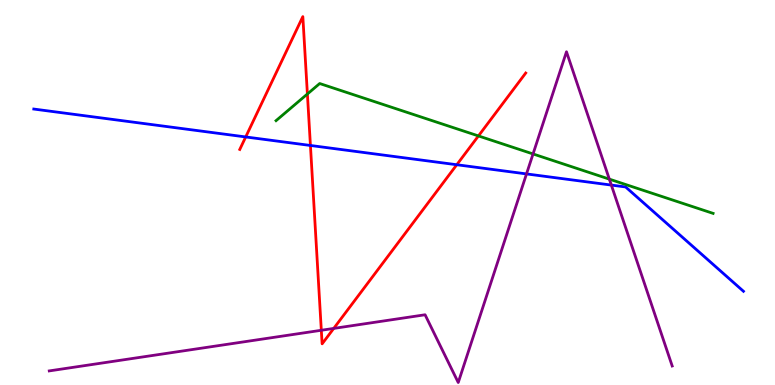[{'lines': ['blue', 'red'], 'intersections': [{'x': 3.17, 'y': 6.44}, {'x': 4.01, 'y': 6.22}, {'x': 5.89, 'y': 5.72}]}, {'lines': ['green', 'red'], 'intersections': [{'x': 3.97, 'y': 7.56}, {'x': 6.17, 'y': 6.47}]}, {'lines': ['purple', 'red'], 'intersections': [{'x': 4.15, 'y': 1.42}, {'x': 4.31, 'y': 1.47}]}, {'lines': ['blue', 'green'], 'intersections': []}, {'lines': ['blue', 'purple'], 'intersections': [{'x': 6.79, 'y': 5.48}, {'x': 7.89, 'y': 5.19}]}, {'lines': ['green', 'purple'], 'intersections': [{'x': 6.88, 'y': 6.0}, {'x': 7.86, 'y': 5.35}]}]